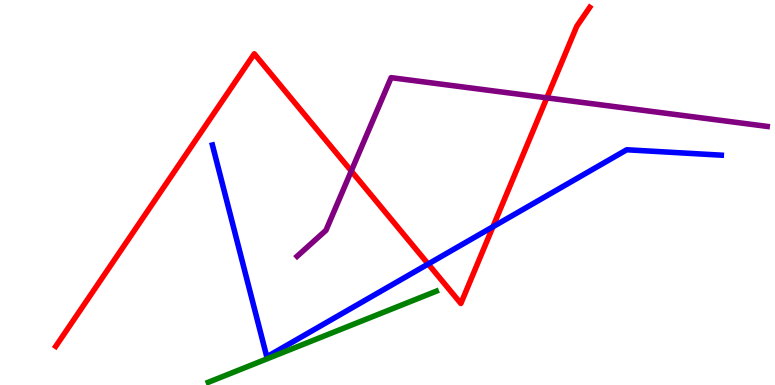[{'lines': ['blue', 'red'], 'intersections': [{'x': 5.53, 'y': 3.14}, {'x': 6.36, 'y': 4.11}]}, {'lines': ['green', 'red'], 'intersections': []}, {'lines': ['purple', 'red'], 'intersections': [{'x': 4.53, 'y': 5.56}, {'x': 7.06, 'y': 7.46}]}, {'lines': ['blue', 'green'], 'intersections': []}, {'lines': ['blue', 'purple'], 'intersections': []}, {'lines': ['green', 'purple'], 'intersections': []}]